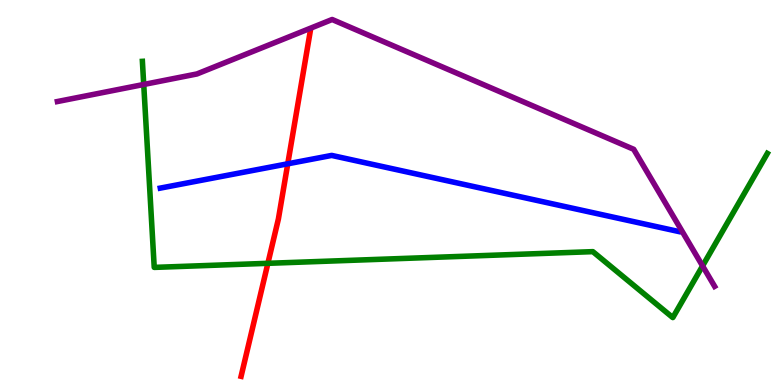[{'lines': ['blue', 'red'], 'intersections': [{'x': 3.71, 'y': 5.75}]}, {'lines': ['green', 'red'], 'intersections': [{'x': 3.46, 'y': 3.16}]}, {'lines': ['purple', 'red'], 'intersections': []}, {'lines': ['blue', 'green'], 'intersections': []}, {'lines': ['blue', 'purple'], 'intersections': []}, {'lines': ['green', 'purple'], 'intersections': [{'x': 1.85, 'y': 7.81}, {'x': 9.07, 'y': 3.09}]}]